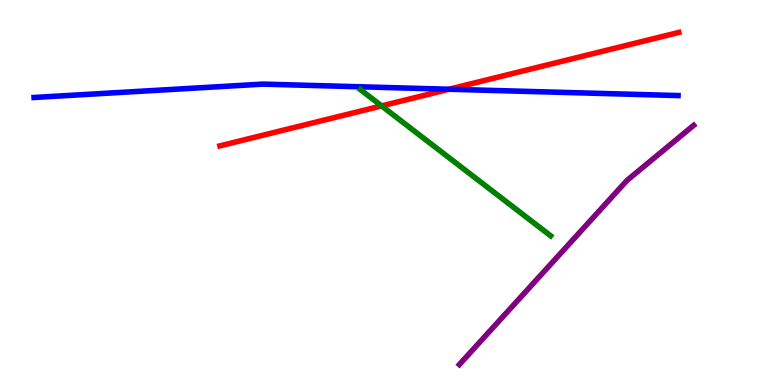[{'lines': ['blue', 'red'], 'intersections': [{'x': 5.79, 'y': 7.68}]}, {'lines': ['green', 'red'], 'intersections': [{'x': 4.92, 'y': 7.25}]}, {'lines': ['purple', 'red'], 'intersections': []}, {'lines': ['blue', 'green'], 'intersections': []}, {'lines': ['blue', 'purple'], 'intersections': []}, {'lines': ['green', 'purple'], 'intersections': []}]